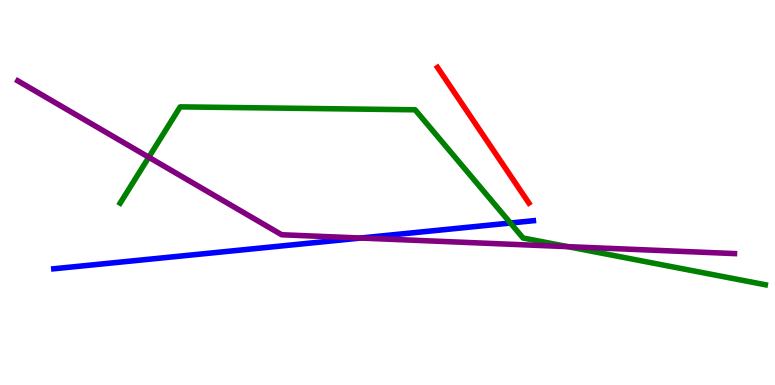[{'lines': ['blue', 'red'], 'intersections': []}, {'lines': ['green', 'red'], 'intersections': []}, {'lines': ['purple', 'red'], 'intersections': []}, {'lines': ['blue', 'green'], 'intersections': [{'x': 6.59, 'y': 4.21}]}, {'lines': ['blue', 'purple'], 'intersections': [{'x': 4.65, 'y': 3.82}]}, {'lines': ['green', 'purple'], 'intersections': [{'x': 1.92, 'y': 5.92}, {'x': 7.33, 'y': 3.59}]}]